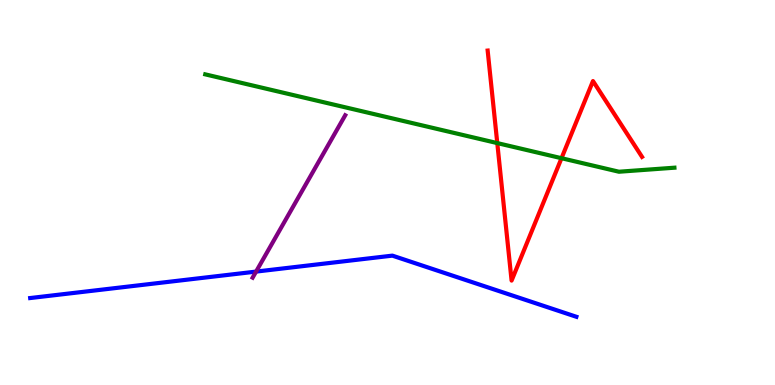[{'lines': ['blue', 'red'], 'intersections': []}, {'lines': ['green', 'red'], 'intersections': [{'x': 6.42, 'y': 6.28}, {'x': 7.25, 'y': 5.89}]}, {'lines': ['purple', 'red'], 'intersections': []}, {'lines': ['blue', 'green'], 'intersections': []}, {'lines': ['blue', 'purple'], 'intersections': [{'x': 3.3, 'y': 2.95}]}, {'lines': ['green', 'purple'], 'intersections': []}]